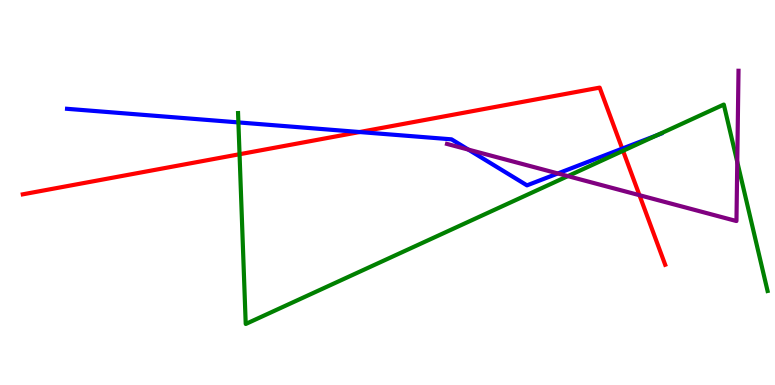[{'lines': ['blue', 'red'], 'intersections': [{'x': 4.64, 'y': 6.57}, {'x': 8.03, 'y': 6.14}]}, {'lines': ['green', 'red'], 'intersections': [{'x': 3.09, 'y': 5.99}, {'x': 8.04, 'y': 6.08}]}, {'lines': ['purple', 'red'], 'intersections': [{'x': 8.25, 'y': 4.93}]}, {'lines': ['blue', 'green'], 'intersections': [{'x': 3.08, 'y': 6.82}, {'x': 8.48, 'y': 6.49}]}, {'lines': ['blue', 'purple'], 'intersections': [{'x': 6.04, 'y': 6.11}, {'x': 7.2, 'y': 5.49}]}, {'lines': ['green', 'purple'], 'intersections': [{'x': 7.33, 'y': 5.43}, {'x': 9.51, 'y': 5.79}]}]